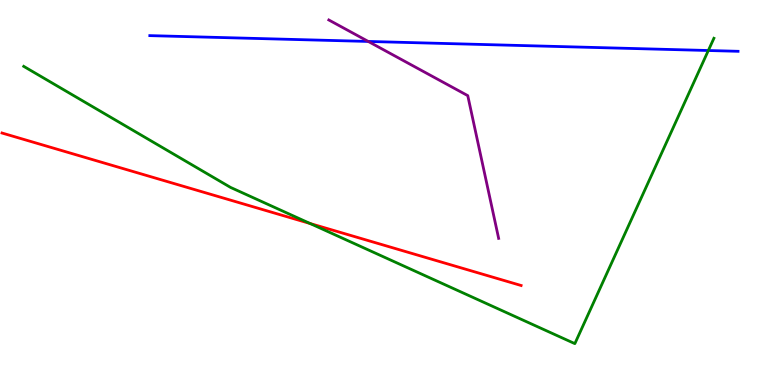[{'lines': ['blue', 'red'], 'intersections': []}, {'lines': ['green', 'red'], 'intersections': [{'x': 4.0, 'y': 4.19}]}, {'lines': ['purple', 'red'], 'intersections': []}, {'lines': ['blue', 'green'], 'intersections': [{'x': 9.14, 'y': 8.69}]}, {'lines': ['blue', 'purple'], 'intersections': [{'x': 4.75, 'y': 8.92}]}, {'lines': ['green', 'purple'], 'intersections': []}]